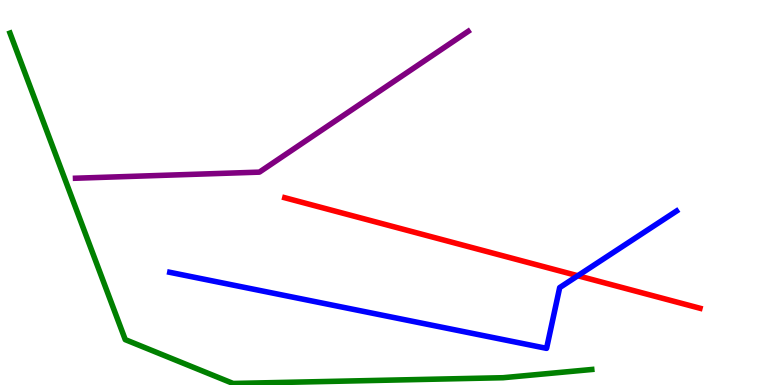[{'lines': ['blue', 'red'], 'intersections': [{'x': 7.46, 'y': 2.84}]}, {'lines': ['green', 'red'], 'intersections': []}, {'lines': ['purple', 'red'], 'intersections': []}, {'lines': ['blue', 'green'], 'intersections': []}, {'lines': ['blue', 'purple'], 'intersections': []}, {'lines': ['green', 'purple'], 'intersections': []}]